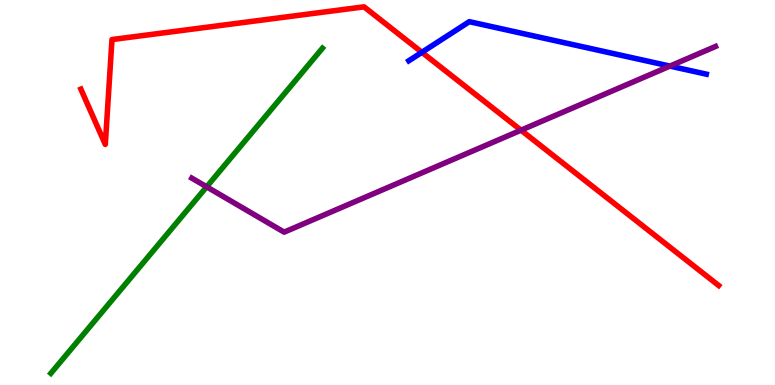[{'lines': ['blue', 'red'], 'intersections': [{'x': 5.44, 'y': 8.64}]}, {'lines': ['green', 'red'], 'intersections': []}, {'lines': ['purple', 'red'], 'intersections': [{'x': 6.72, 'y': 6.62}]}, {'lines': ['blue', 'green'], 'intersections': []}, {'lines': ['blue', 'purple'], 'intersections': [{'x': 8.64, 'y': 8.28}]}, {'lines': ['green', 'purple'], 'intersections': [{'x': 2.67, 'y': 5.15}]}]